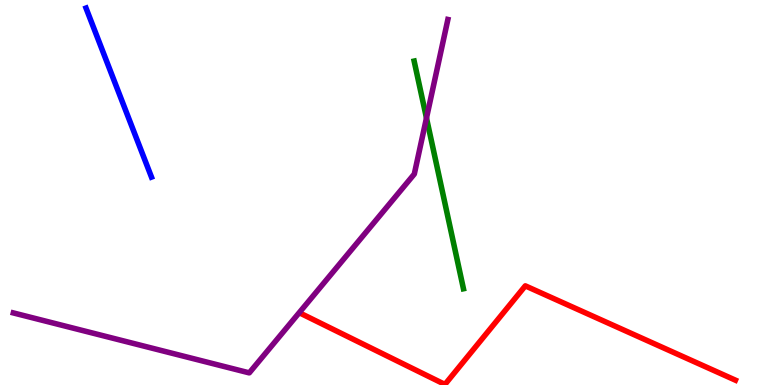[{'lines': ['blue', 'red'], 'intersections': []}, {'lines': ['green', 'red'], 'intersections': []}, {'lines': ['purple', 'red'], 'intersections': []}, {'lines': ['blue', 'green'], 'intersections': []}, {'lines': ['blue', 'purple'], 'intersections': []}, {'lines': ['green', 'purple'], 'intersections': [{'x': 5.5, 'y': 6.93}]}]